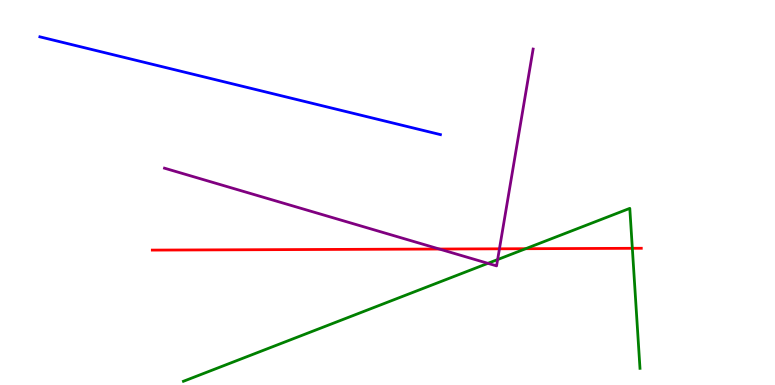[{'lines': ['blue', 'red'], 'intersections': []}, {'lines': ['green', 'red'], 'intersections': [{'x': 6.78, 'y': 3.54}, {'x': 8.16, 'y': 3.55}]}, {'lines': ['purple', 'red'], 'intersections': [{'x': 5.67, 'y': 3.53}, {'x': 6.44, 'y': 3.54}]}, {'lines': ['blue', 'green'], 'intersections': []}, {'lines': ['blue', 'purple'], 'intersections': []}, {'lines': ['green', 'purple'], 'intersections': [{'x': 6.3, 'y': 3.16}, {'x': 6.42, 'y': 3.26}]}]